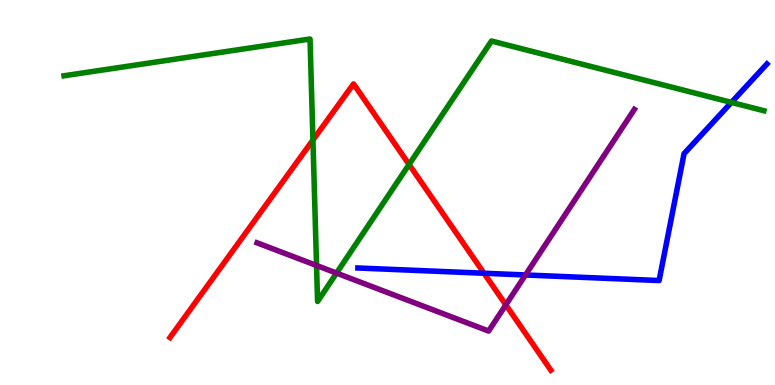[{'lines': ['blue', 'red'], 'intersections': [{'x': 6.25, 'y': 2.9}]}, {'lines': ['green', 'red'], 'intersections': [{'x': 4.04, 'y': 6.36}, {'x': 5.28, 'y': 5.73}]}, {'lines': ['purple', 'red'], 'intersections': [{'x': 6.53, 'y': 2.08}]}, {'lines': ['blue', 'green'], 'intersections': [{'x': 9.44, 'y': 7.34}]}, {'lines': ['blue', 'purple'], 'intersections': [{'x': 6.78, 'y': 2.86}]}, {'lines': ['green', 'purple'], 'intersections': [{'x': 4.08, 'y': 3.1}, {'x': 4.34, 'y': 2.91}]}]